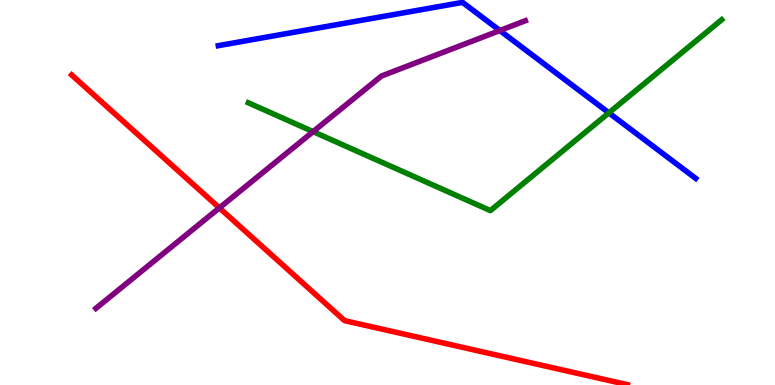[{'lines': ['blue', 'red'], 'intersections': []}, {'lines': ['green', 'red'], 'intersections': []}, {'lines': ['purple', 'red'], 'intersections': [{'x': 2.83, 'y': 4.6}]}, {'lines': ['blue', 'green'], 'intersections': [{'x': 7.86, 'y': 7.07}]}, {'lines': ['blue', 'purple'], 'intersections': [{'x': 6.45, 'y': 9.21}]}, {'lines': ['green', 'purple'], 'intersections': [{'x': 4.04, 'y': 6.58}]}]